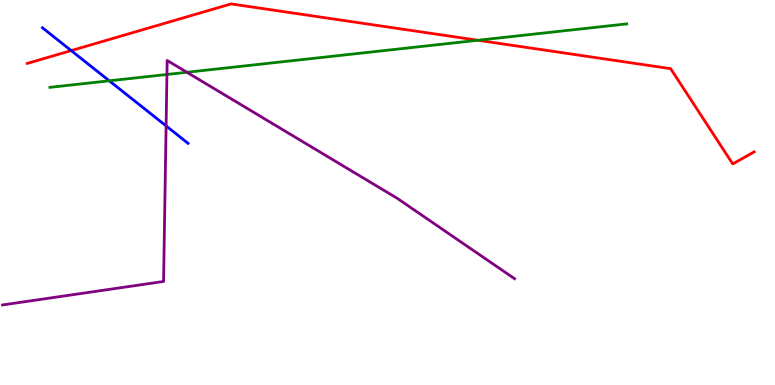[{'lines': ['blue', 'red'], 'intersections': [{'x': 0.919, 'y': 8.69}]}, {'lines': ['green', 'red'], 'intersections': [{'x': 6.17, 'y': 8.95}]}, {'lines': ['purple', 'red'], 'intersections': []}, {'lines': ['blue', 'green'], 'intersections': [{'x': 1.41, 'y': 7.9}]}, {'lines': ['blue', 'purple'], 'intersections': [{'x': 2.14, 'y': 6.73}]}, {'lines': ['green', 'purple'], 'intersections': [{'x': 2.15, 'y': 8.07}, {'x': 2.41, 'y': 8.12}]}]